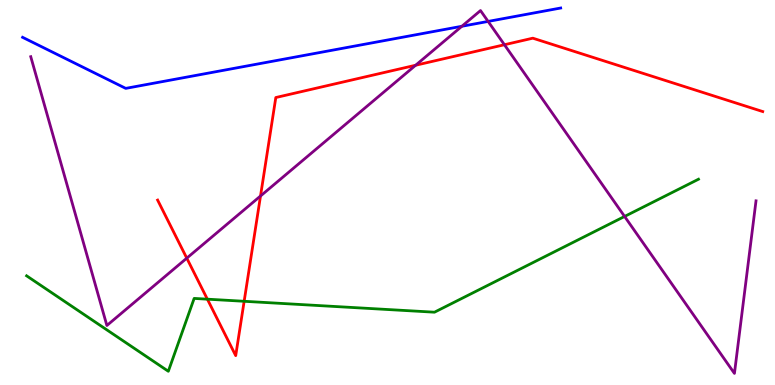[{'lines': ['blue', 'red'], 'intersections': []}, {'lines': ['green', 'red'], 'intersections': [{'x': 2.68, 'y': 2.23}, {'x': 3.15, 'y': 2.17}]}, {'lines': ['purple', 'red'], 'intersections': [{'x': 2.41, 'y': 3.29}, {'x': 3.36, 'y': 4.91}, {'x': 5.36, 'y': 8.31}, {'x': 6.51, 'y': 8.84}]}, {'lines': ['blue', 'green'], 'intersections': []}, {'lines': ['blue', 'purple'], 'intersections': [{'x': 5.96, 'y': 9.32}, {'x': 6.3, 'y': 9.44}]}, {'lines': ['green', 'purple'], 'intersections': [{'x': 8.06, 'y': 4.38}]}]